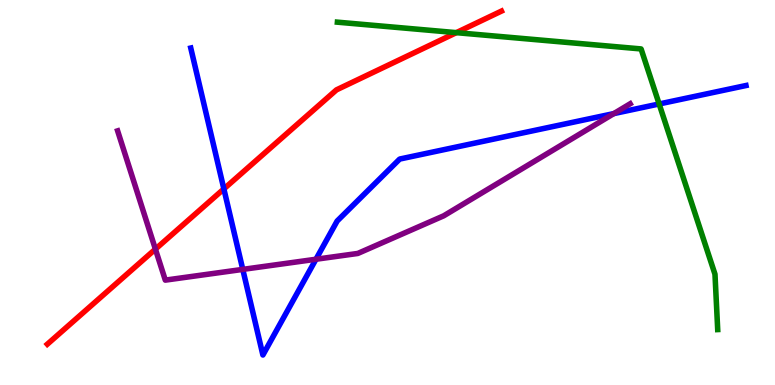[{'lines': ['blue', 'red'], 'intersections': [{'x': 2.89, 'y': 5.09}]}, {'lines': ['green', 'red'], 'intersections': [{'x': 5.89, 'y': 9.15}]}, {'lines': ['purple', 'red'], 'intersections': [{'x': 2.01, 'y': 3.53}]}, {'lines': ['blue', 'green'], 'intersections': [{'x': 8.51, 'y': 7.3}]}, {'lines': ['blue', 'purple'], 'intersections': [{'x': 3.13, 'y': 3.0}, {'x': 4.08, 'y': 3.27}, {'x': 7.92, 'y': 7.05}]}, {'lines': ['green', 'purple'], 'intersections': []}]